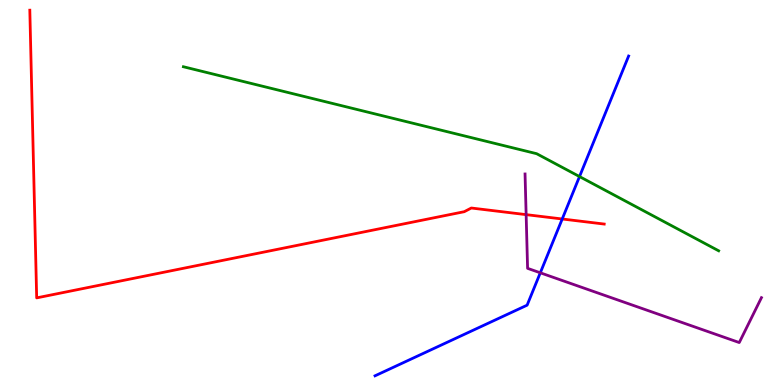[{'lines': ['blue', 'red'], 'intersections': [{'x': 7.25, 'y': 4.31}]}, {'lines': ['green', 'red'], 'intersections': []}, {'lines': ['purple', 'red'], 'intersections': [{'x': 6.79, 'y': 4.43}]}, {'lines': ['blue', 'green'], 'intersections': [{'x': 7.48, 'y': 5.41}]}, {'lines': ['blue', 'purple'], 'intersections': [{'x': 6.97, 'y': 2.91}]}, {'lines': ['green', 'purple'], 'intersections': []}]